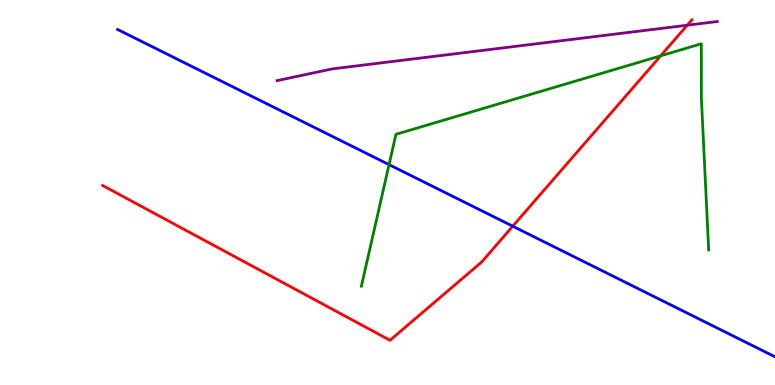[{'lines': ['blue', 'red'], 'intersections': [{'x': 6.62, 'y': 4.12}]}, {'lines': ['green', 'red'], 'intersections': [{'x': 8.52, 'y': 8.55}]}, {'lines': ['purple', 'red'], 'intersections': [{'x': 8.87, 'y': 9.34}]}, {'lines': ['blue', 'green'], 'intersections': [{'x': 5.02, 'y': 5.72}]}, {'lines': ['blue', 'purple'], 'intersections': []}, {'lines': ['green', 'purple'], 'intersections': []}]